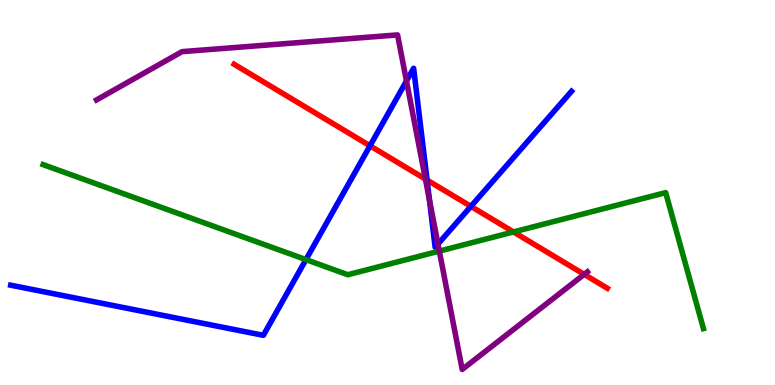[{'lines': ['blue', 'red'], 'intersections': [{'x': 4.77, 'y': 6.21}, {'x': 5.51, 'y': 5.32}, {'x': 6.08, 'y': 4.64}]}, {'lines': ['green', 'red'], 'intersections': [{'x': 6.63, 'y': 3.98}]}, {'lines': ['purple', 'red'], 'intersections': [{'x': 5.49, 'y': 5.35}, {'x': 7.54, 'y': 2.87}]}, {'lines': ['blue', 'green'], 'intersections': [{'x': 3.95, 'y': 3.26}]}, {'lines': ['blue', 'purple'], 'intersections': [{'x': 5.24, 'y': 7.9}, {'x': 5.54, 'y': 4.8}, {'x': 5.65, 'y': 3.66}]}, {'lines': ['green', 'purple'], 'intersections': [{'x': 5.67, 'y': 3.48}]}]